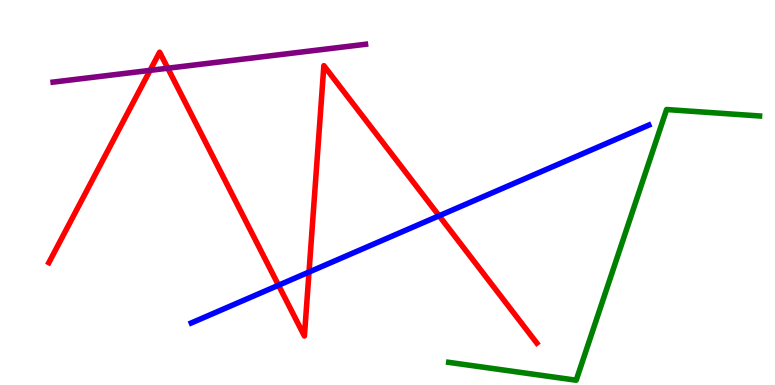[{'lines': ['blue', 'red'], 'intersections': [{'x': 3.59, 'y': 2.59}, {'x': 3.99, 'y': 2.93}, {'x': 5.67, 'y': 4.4}]}, {'lines': ['green', 'red'], 'intersections': []}, {'lines': ['purple', 'red'], 'intersections': [{'x': 1.94, 'y': 8.17}, {'x': 2.17, 'y': 8.23}]}, {'lines': ['blue', 'green'], 'intersections': []}, {'lines': ['blue', 'purple'], 'intersections': []}, {'lines': ['green', 'purple'], 'intersections': []}]